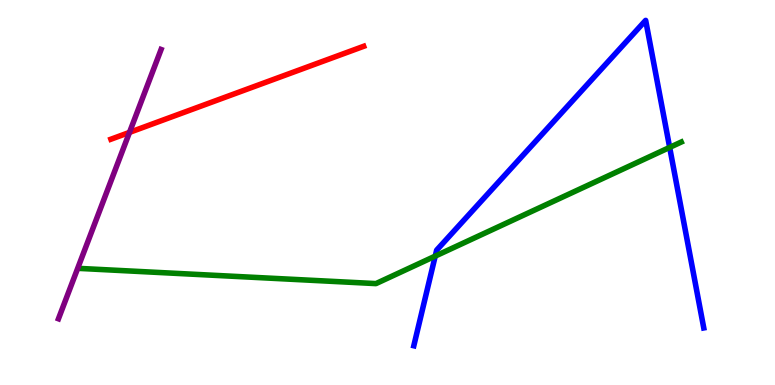[{'lines': ['blue', 'red'], 'intersections': []}, {'lines': ['green', 'red'], 'intersections': []}, {'lines': ['purple', 'red'], 'intersections': [{'x': 1.67, 'y': 6.56}]}, {'lines': ['blue', 'green'], 'intersections': [{'x': 5.62, 'y': 3.35}, {'x': 8.64, 'y': 6.17}]}, {'lines': ['blue', 'purple'], 'intersections': []}, {'lines': ['green', 'purple'], 'intersections': []}]